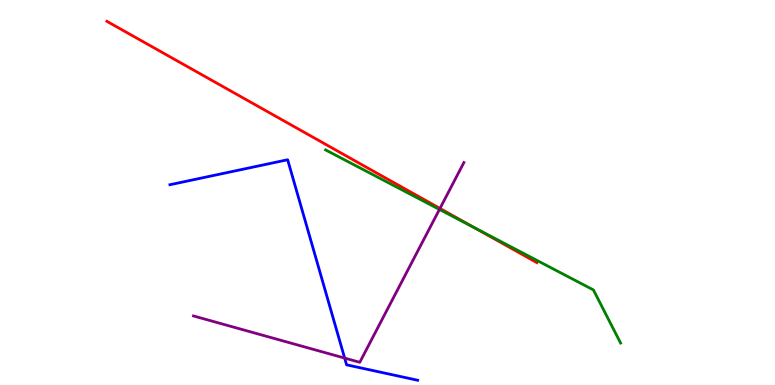[{'lines': ['blue', 'red'], 'intersections': []}, {'lines': ['green', 'red'], 'intersections': [{'x': 6.13, 'y': 4.08}]}, {'lines': ['purple', 'red'], 'intersections': [{'x': 5.68, 'y': 4.59}]}, {'lines': ['blue', 'green'], 'intersections': []}, {'lines': ['blue', 'purple'], 'intersections': [{'x': 4.45, 'y': 0.699}]}, {'lines': ['green', 'purple'], 'intersections': [{'x': 5.67, 'y': 4.56}]}]